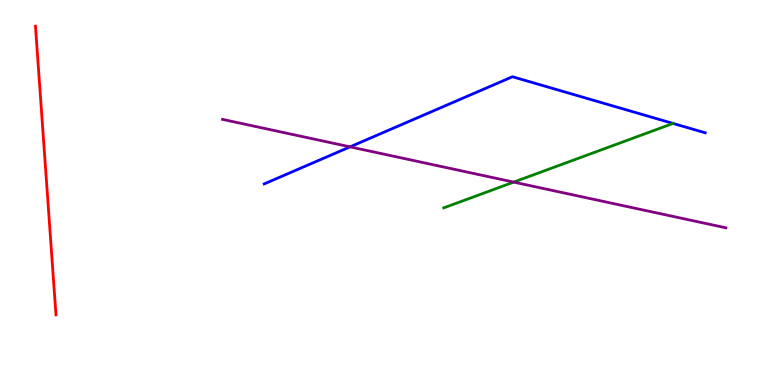[{'lines': ['blue', 'red'], 'intersections': []}, {'lines': ['green', 'red'], 'intersections': []}, {'lines': ['purple', 'red'], 'intersections': []}, {'lines': ['blue', 'green'], 'intersections': [{'x': 8.68, 'y': 6.79}]}, {'lines': ['blue', 'purple'], 'intersections': [{'x': 4.52, 'y': 6.19}]}, {'lines': ['green', 'purple'], 'intersections': [{'x': 6.63, 'y': 5.27}]}]